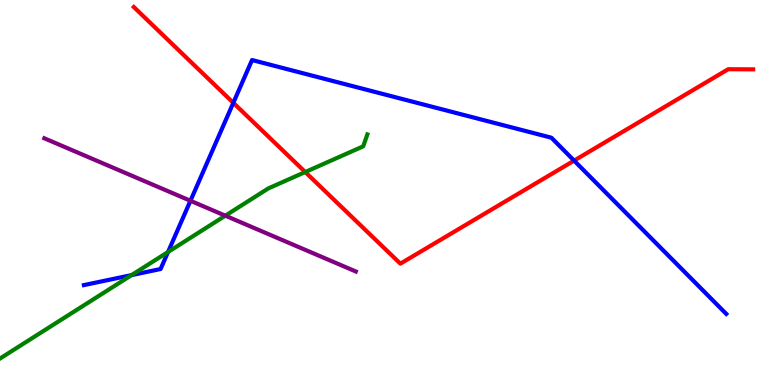[{'lines': ['blue', 'red'], 'intersections': [{'x': 3.01, 'y': 7.33}, {'x': 7.41, 'y': 5.83}]}, {'lines': ['green', 'red'], 'intersections': [{'x': 3.94, 'y': 5.53}]}, {'lines': ['purple', 'red'], 'intersections': []}, {'lines': ['blue', 'green'], 'intersections': [{'x': 1.7, 'y': 2.85}, {'x': 2.17, 'y': 3.45}]}, {'lines': ['blue', 'purple'], 'intersections': [{'x': 2.46, 'y': 4.79}]}, {'lines': ['green', 'purple'], 'intersections': [{'x': 2.91, 'y': 4.4}]}]